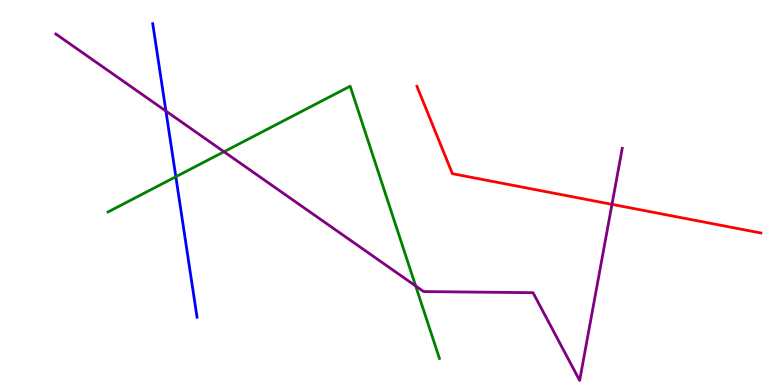[{'lines': ['blue', 'red'], 'intersections': []}, {'lines': ['green', 'red'], 'intersections': []}, {'lines': ['purple', 'red'], 'intersections': [{'x': 7.9, 'y': 4.69}]}, {'lines': ['blue', 'green'], 'intersections': [{'x': 2.27, 'y': 5.41}]}, {'lines': ['blue', 'purple'], 'intersections': [{'x': 2.14, 'y': 7.11}]}, {'lines': ['green', 'purple'], 'intersections': [{'x': 2.89, 'y': 6.06}, {'x': 5.36, 'y': 2.57}]}]